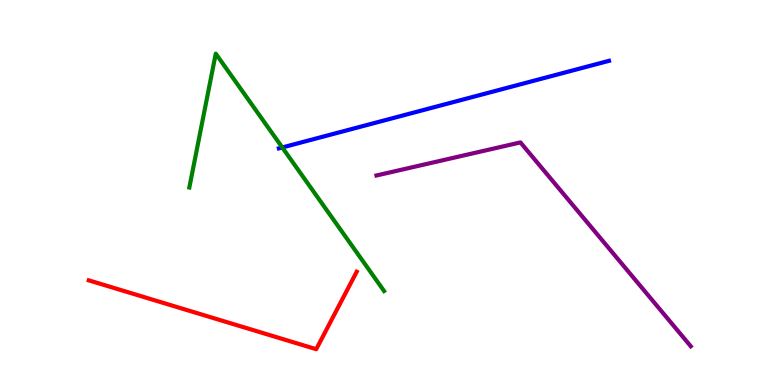[{'lines': ['blue', 'red'], 'intersections': []}, {'lines': ['green', 'red'], 'intersections': []}, {'lines': ['purple', 'red'], 'intersections': []}, {'lines': ['blue', 'green'], 'intersections': [{'x': 3.64, 'y': 6.17}]}, {'lines': ['blue', 'purple'], 'intersections': []}, {'lines': ['green', 'purple'], 'intersections': []}]